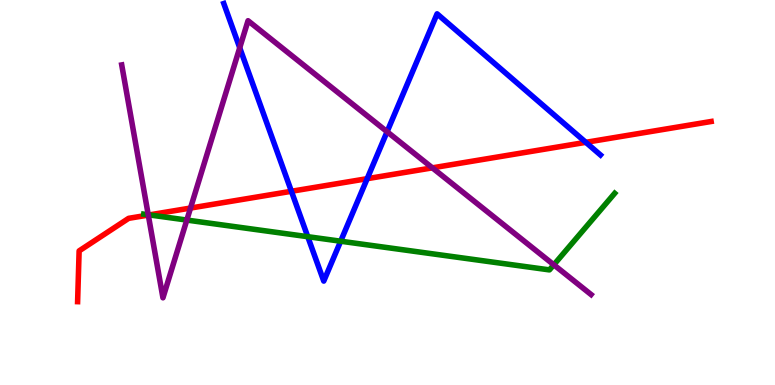[{'lines': ['blue', 'red'], 'intersections': [{'x': 3.76, 'y': 5.03}, {'x': 4.74, 'y': 5.36}, {'x': 7.56, 'y': 6.3}]}, {'lines': ['green', 'red'], 'intersections': [{'x': 1.93, 'y': 4.42}]}, {'lines': ['purple', 'red'], 'intersections': [{'x': 1.91, 'y': 4.41}, {'x': 2.46, 'y': 4.6}, {'x': 5.58, 'y': 5.64}]}, {'lines': ['blue', 'green'], 'intersections': [{'x': 3.97, 'y': 3.85}, {'x': 4.4, 'y': 3.73}]}, {'lines': ['blue', 'purple'], 'intersections': [{'x': 3.09, 'y': 8.76}, {'x': 4.99, 'y': 6.58}]}, {'lines': ['green', 'purple'], 'intersections': [{'x': 1.91, 'y': 4.42}, {'x': 2.41, 'y': 4.28}, {'x': 7.15, 'y': 3.12}]}]